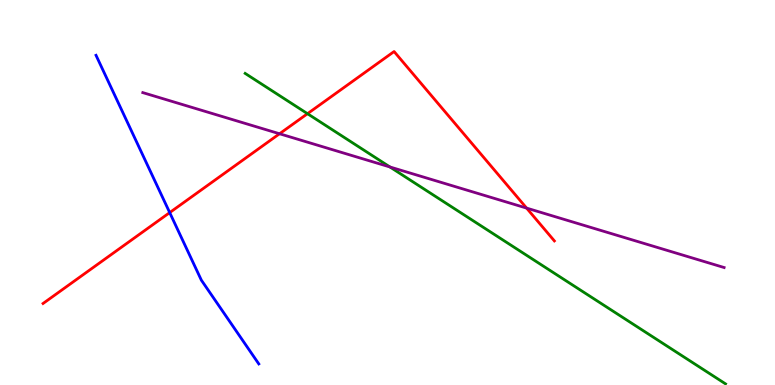[{'lines': ['blue', 'red'], 'intersections': [{'x': 2.19, 'y': 4.48}]}, {'lines': ['green', 'red'], 'intersections': [{'x': 3.97, 'y': 7.05}]}, {'lines': ['purple', 'red'], 'intersections': [{'x': 3.61, 'y': 6.53}, {'x': 6.79, 'y': 4.59}]}, {'lines': ['blue', 'green'], 'intersections': []}, {'lines': ['blue', 'purple'], 'intersections': []}, {'lines': ['green', 'purple'], 'intersections': [{'x': 5.03, 'y': 5.66}]}]